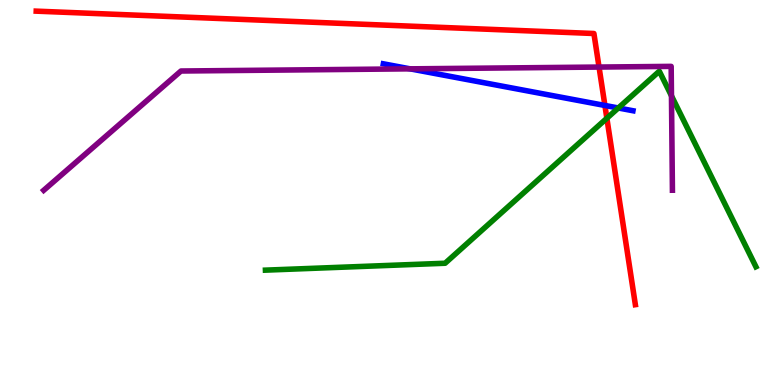[{'lines': ['blue', 'red'], 'intersections': [{'x': 7.81, 'y': 7.26}]}, {'lines': ['green', 'red'], 'intersections': [{'x': 7.83, 'y': 6.93}]}, {'lines': ['purple', 'red'], 'intersections': [{'x': 7.73, 'y': 8.26}]}, {'lines': ['blue', 'green'], 'intersections': [{'x': 7.98, 'y': 7.2}]}, {'lines': ['blue', 'purple'], 'intersections': [{'x': 5.29, 'y': 8.21}]}, {'lines': ['green', 'purple'], 'intersections': [{'x': 8.66, 'y': 7.51}]}]